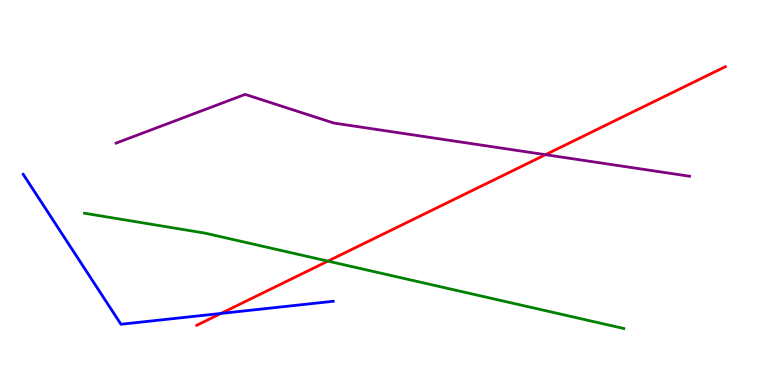[{'lines': ['blue', 'red'], 'intersections': [{'x': 2.85, 'y': 1.86}]}, {'lines': ['green', 'red'], 'intersections': [{'x': 4.23, 'y': 3.22}]}, {'lines': ['purple', 'red'], 'intersections': [{'x': 7.04, 'y': 5.98}]}, {'lines': ['blue', 'green'], 'intersections': []}, {'lines': ['blue', 'purple'], 'intersections': []}, {'lines': ['green', 'purple'], 'intersections': []}]